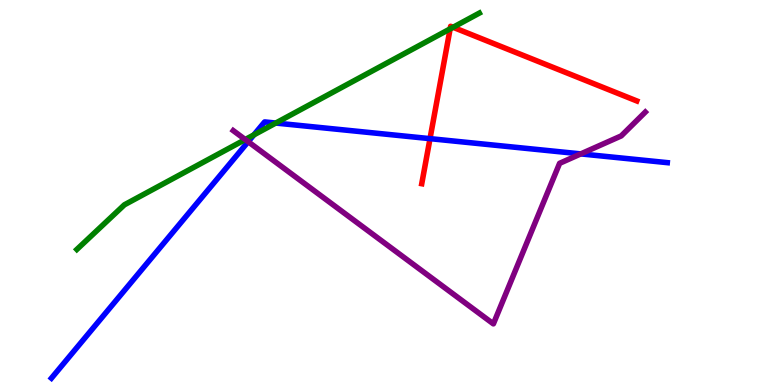[{'lines': ['blue', 'red'], 'intersections': [{'x': 5.55, 'y': 6.4}]}, {'lines': ['green', 'red'], 'intersections': [{'x': 5.81, 'y': 9.25}, {'x': 5.85, 'y': 9.29}]}, {'lines': ['purple', 'red'], 'intersections': []}, {'lines': ['blue', 'green'], 'intersections': [{'x': 3.28, 'y': 6.5}, {'x': 3.56, 'y': 6.8}]}, {'lines': ['blue', 'purple'], 'intersections': [{'x': 3.2, 'y': 6.32}, {'x': 7.49, 'y': 6.0}]}, {'lines': ['green', 'purple'], 'intersections': [{'x': 3.16, 'y': 6.38}]}]